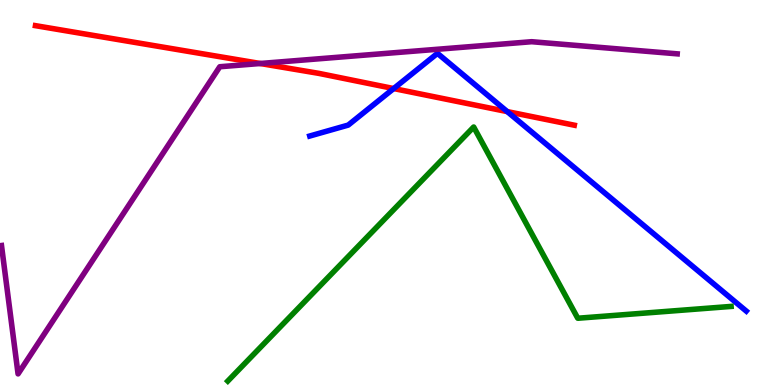[{'lines': ['blue', 'red'], 'intersections': [{'x': 5.08, 'y': 7.7}, {'x': 6.55, 'y': 7.1}]}, {'lines': ['green', 'red'], 'intersections': []}, {'lines': ['purple', 'red'], 'intersections': [{'x': 3.36, 'y': 8.35}]}, {'lines': ['blue', 'green'], 'intersections': []}, {'lines': ['blue', 'purple'], 'intersections': []}, {'lines': ['green', 'purple'], 'intersections': []}]